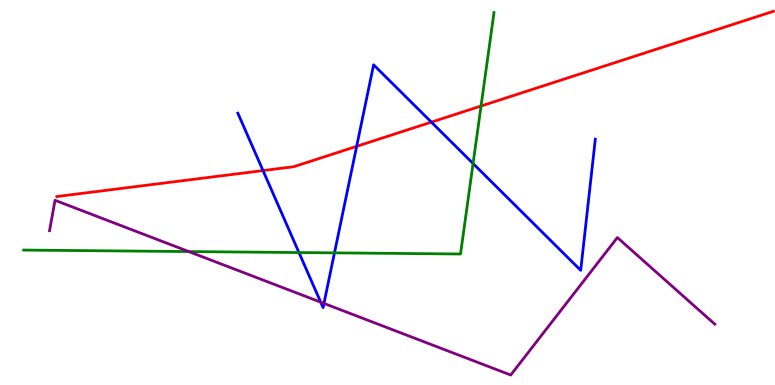[{'lines': ['blue', 'red'], 'intersections': [{'x': 3.39, 'y': 5.57}, {'x': 4.6, 'y': 6.2}, {'x': 5.57, 'y': 6.83}]}, {'lines': ['green', 'red'], 'intersections': [{'x': 6.21, 'y': 7.25}]}, {'lines': ['purple', 'red'], 'intersections': []}, {'lines': ['blue', 'green'], 'intersections': [{'x': 3.86, 'y': 3.44}, {'x': 4.32, 'y': 3.43}, {'x': 6.1, 'y': 5.75}]}, {'lines': ['blue', 'purple'], 'intersections': [{'x': 4.14, 'y': 2.15}, {'x': 4.18, 'y': 2.12}]}, {'lines': ['green', 'purple'], 'intersections': [{'x': 2.44, 'y': 3.47}]}]